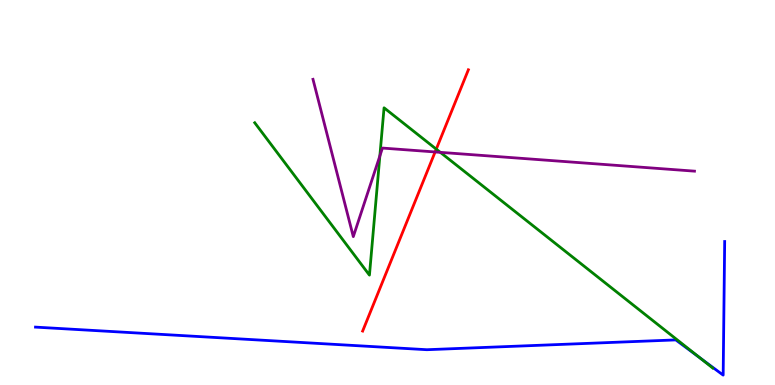[{'lines': ['blue', 'red'], 'intersections': []}, {'lines': ['green', 'red'], 'intersections': [{'x': 5.63, 'y': 6.13}]}, {'lines': ['purple', 'red'], 'intersections': [{'x': 5.61, 'y': 6.05}]}, {'lines': ['blue', 'green'], 'intersections': [{'x': 9.03, 'y': 0.711}]}, {'lines': ['blue', 'purple'], 'intersections': []}, {'lines': ['green', 'purple'], 'intersections': [{'x': 4.9, 'y': 5.95}, {'x': 5.68, 'y': 6.04}]}]